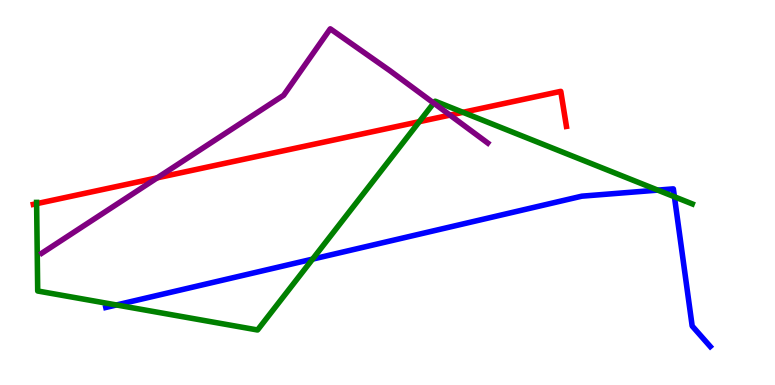[{'lines': ['blue', 'red'], 'intersections': []}, {'lines': ['green', 'red'], 'intersections': [{'x': 0.472, 'y': 4.71}, {'x': 5.41, 'y': 6.84}, {'x': 5.97, 'y': 7.08}]}, {'lines': ['purple', 'red'], 'intersections': [{'x': 2.03, 'y': 5.38}, {'x': 5.81, 'y': 7.01}]}, {'lines': ['blue', 'green'], 'intersections': [{'x': 1.5, 'y': 2.08}, {'x': 4.03, 'y': 3.27}, {'x': 8.49, 'y': 5.06}, {'x': 8.7, 'y': 4.89}]}, {'lines': ['blue', 'purple'], 'intersections': []}, {'lines': ['green', 'purple'], 'intersections': [{'x': 5.6, 'y': 7.32}]}]